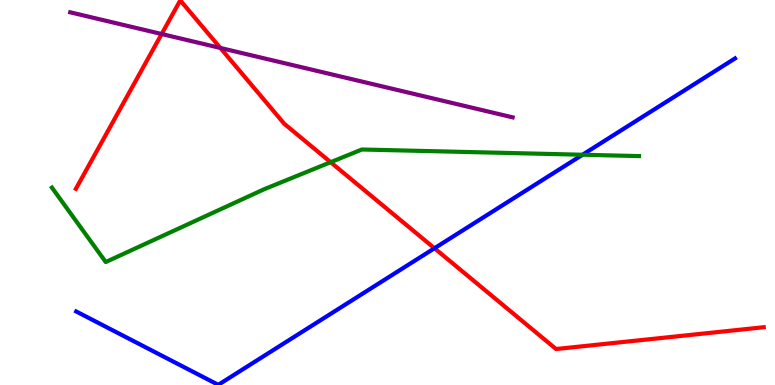[{'lines': ['blue', 'red'], 'intersections': [{'x': 5.61, 'y': 3.55}]}, {'lines': ['green', 'red'], 'intersections': [{'x': 4.27, 'y': 5.79}]}, {'lines': ['purple', 'red'], 'intersections': [{'x': 2.09, 'y': 9.12}, {'x': 2.84, 'y': 8.75}]}, {'lines': ['blue', 'green'], 'intersections': [{'x': 7.52, 'y': 5.98}]}, {'lines': ['blue', 'purple'], 'intersections': []}, {'lines': ['green', 'purple'], 'intersections': []}]